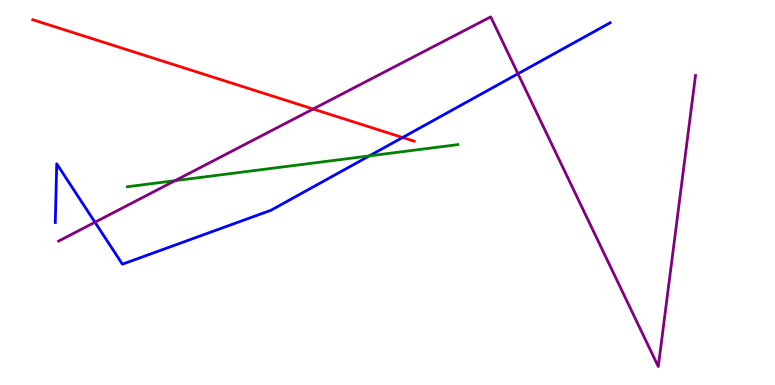[{'lines': ['blue', 'red'], 'intersections': [{'x': 5.19, 'y': 6.43}]}, {'lines': ['green', 'red'], 'intersections': []}, {'lines': ['purple', 'red'], 'intersections': [{'x': 4.04, 'y': 7.17}]}, {'lines': ['blue', 'green'], 'intersections': [{'x': 4.77, 'y': 5.95}]}, {'lines': ['blue', 'purple'], 'intersections': [{'x': 1.23, 'y': 4.23}, {'x': 6.68, 'y': 8.09}]}, {'lines': ['green', 'purple'], 'intersections': [{'x': 2.26, 'y': 5.31}]}]